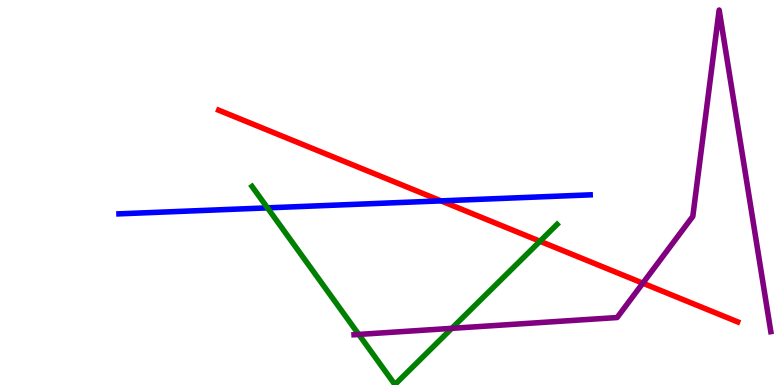[{'lines': ['blue', 'red'], 'intersections': [{'x': 5.69, 'y': 4.78}]}, {'lines': ['green', 'red'], 'intersections': [{'x': 6.97, 'y': 3.73}]}, {'lines': ['purple', 'red'], 'intersections': [{'x': 8.29, 'y': 2.64}]}, {'lines': ['blue', 'green'], 'intersections': [{'x': 3.45, 'y': 4.6}]}, {'lines': ['blue', 'purple'], 'intersections': []}, {'lines': ['green', 'purple'], 'intersections': [{'x': 4.63, 'y': 1.31}, {'x': 5.83, 'y': 1.47}]}]